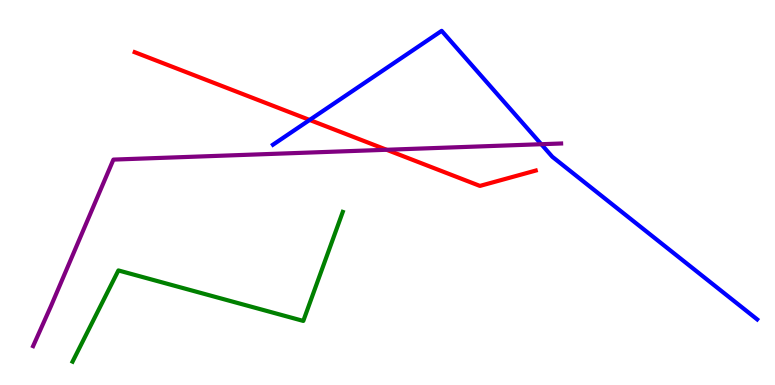[{'lines': ['blue', 'red'], 'intersections': [{'x': 4.0, 'y': 6.88}]}, {'lines': ['green', 'red'], 'intersections': []}, {'lines': ['purple', 'red'], 'intersections': [{'x': 4.99, 'y': 6.11}]}, {'lines': ['blue', 'green'], 'intersections': []}, {'lines': ['blue', 'purple'], 'intersections': [{'x': 6.98, 'y': 6.25}]}, {'lines': ['green', 'purple'], 'intersections': []}]